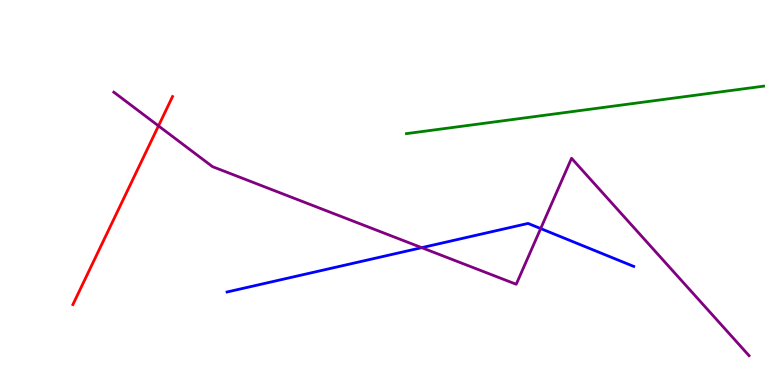[{'lines': ['blue', 'red'], 'intersections': []}, {'lines': ['green', 'red'], 'intersections': []}, {'lines': ['purple', 'red'], 'intersections': [{'x': 2.05, 'y': 6.73}]}, {'lines': ['blue', 'green'], 'intersections': []}, {'lines': ['blue', 'purple'], 'intersections': [{'x': 5.44, 'y': 3.57}, {'x': 6.98, 'y': 4.06}]}, {'lines': ['green', 'purple'], 'intersections': []}]